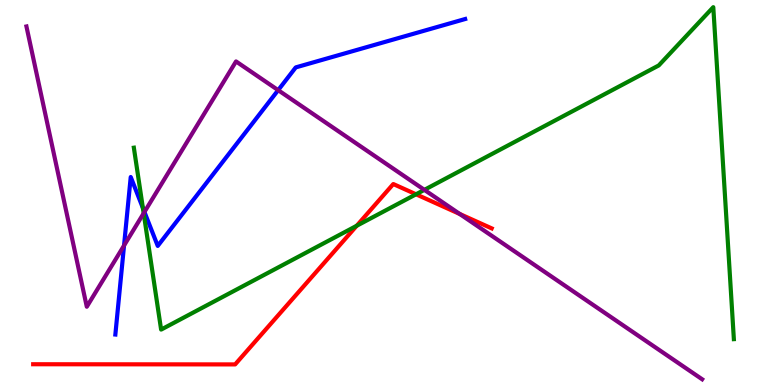[{'lines': ['blue', 'red'], 'intersections': []}, {'lines': ['green', 'red'], 'intersections': [{'x': 4.6, 'y': 4.14}, {'x': 5.37, 'y': 4.95}]}, {'lines': ['purple', 'red'], 'intersections': [{'x': 5.93, 'y': 4.44}]}, {'lines': ['blue', 'green'], 'intersections': [{'x': 1.84, 'y': 4.6}]}, {'lines': ['blue', 'purple'], 'intersections': [{'x': 1.6, 'y': 3.62}, {'x': 1.86, 'y': 4.49}, {'x': 3.59, 'y': 7.66}]}, {'lines': ['green', 'purple'], 'intersections': [{'x': 1.85, 'y': 4.46}, {'x': 5.48, 'y': 5.07}]}]